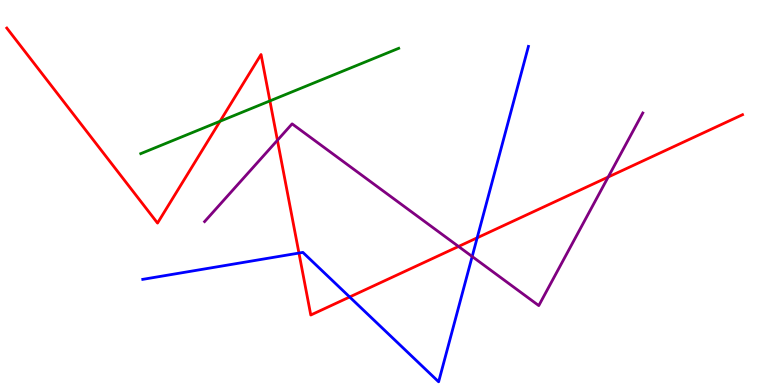[{'lines': ['blue', 'red'], 'intersections': [{'x': 3.86, 'y': 3.43}, {'x': 4.51, 'y': 2.29}, {'x': 6.16, 'y': 3.82}]}, {'lines': ['green', 'red'], 'intersections': [{'x': 2.84, 'y': 6.85}, {'x': 3.48, 'y': 7.38}]}, {'lines': ['purple', 'red'], 'intersections': [{'x': 3.58, 'y': 6.36}, {'x': 5.92, 'y': 3.6}, {'x': 7.85, 'y': 5.4}]}, {'lines': ['blue', 'green'], 'intersections': []}, {'lines': ['blue', 'purple'], 'intersections': [{'x': 6.09, 'y': 3.34}]}, {'lines': ['green', 'purple'], 'intersections': []}]